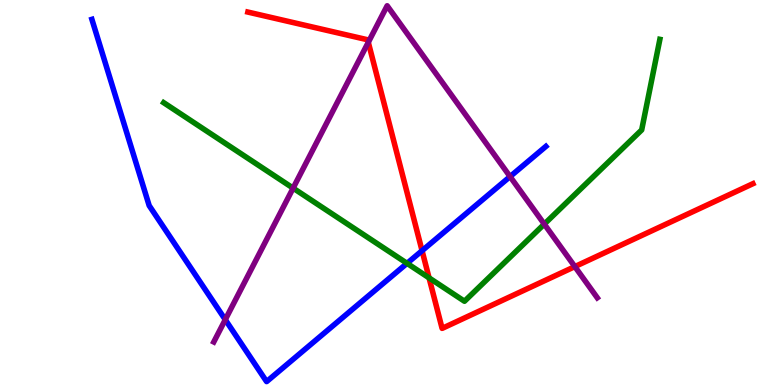[{'lines': ['blue', 'red'], 'intersections': [{'x': 5.45, 'y': 3.49}]}, {'lines': ['green', 'red'], 'intersections': [{'x': 5.54, 'y': 2.78}]}, {'lines': ['purple', 'red'], 'intersections': [{'x': 4.75, 'y': 8.9}, {'x': 7.42, 'y': 3.08}]}, {'lines': ['blue', 'green'], 'intersections': [{'x': 5.25, 'y': 3.16}]}, {'lines': ['blue', 'purple'], 'intersections': [{'x': 2.91, 'y': 1.7}, {'x': 6.58, 'y': 5.41}]}, {'lines': ['green', 'purple'], 'intersections': [{'x': 3.78, 'y': 5.11}, {'x': 7.02, 'y': 4.18}]}]